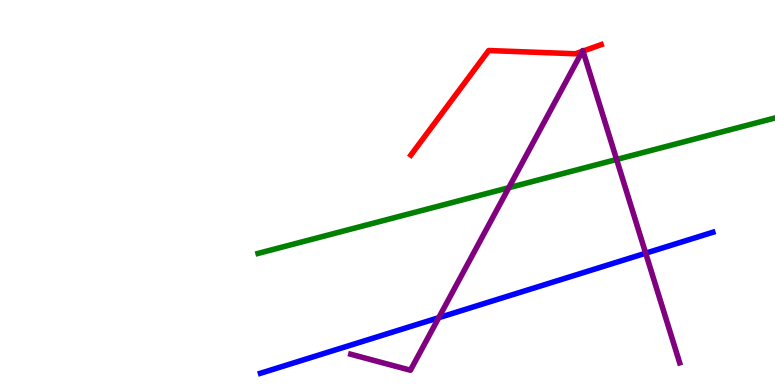[{'lines': ['blue', 'red'], 'intersections': []}, {'lines': ['green', 'red'], 'intersections': []}, {'lines': ['purple', 'red'], 'intersections': [{'x': 7.51, 'y': 8.67}, {'x': 7.52, 'y': 8.67}]}, {'lines': ['blue', 'green'], 'intersections': []}, {'lines': ['blue', 'purple'], 'intersections': [{'x': 5.66, 'y': 1.75}, {'x': 8.33, 'y': 3.42}]}, {'lines': ['green', 'purple'], 'intersections': [{'x': 6.57, 'y': 5.12}, {'x': 7.96, 'y': 5.86}]}]